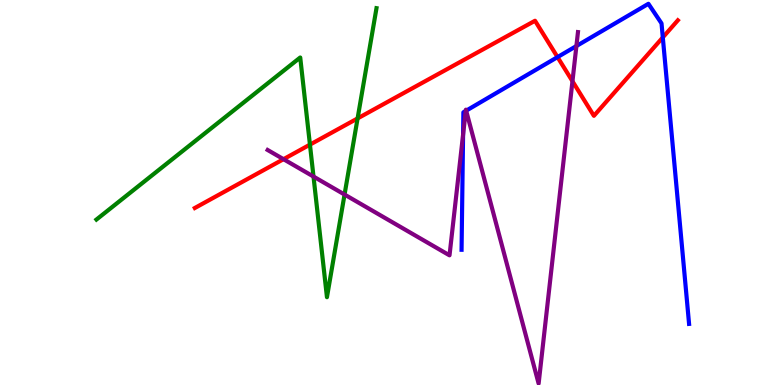[{'lines': ['blue', 'red'], 'intersections': [{'x': 7.19, 'y': 8.52}, {'x': 8.55, 'y': 9.03}]}, {'lines': ['green', 'red'], 'intersections': [{'x': 4.0, 'y': 6.24}, {'x': 4.61, 'y': 6.92}]}, {'lines': ['purple', 'red'], 'intersections': [{'x': 3.66, 'y': 5.87}, {'x': 7.39, 'y': 7.89}]}, {'lines': ['blue', 'green'], 'intersections': []}, {'lines': ['blue', 'purple'], 'intersections': [{'x': 5.98, 'y': 6.5}, {'x': 6.01, 'y': 7.12}, {'x': 6.01, 'y': 7.13}, {'x': 7.44, 'y': 8.8}]}, {'lines': ['green', 'purple'], 'intersections': [{'x': 4.05, 'y': 5.41}, {'x': 4.45, 'y': 4.95}]}]